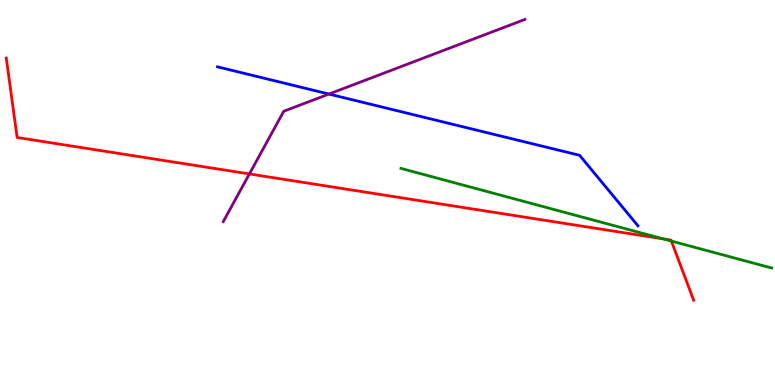[{'lines': ['blue', 'red'], 'intersections': []}, {'lines': ['green', 'red'], 'intersections': [{'x': 8.56, 'y': 3.79}, {'x': 8.66, 'y': 3.74}]}, {'lines': ['purple', 'red'], 'intersections': [{'x': 3.22, 'y': 5.48}]}, {'lines': ['blue', 'green'], 'intersections': []}, {'lines': ['blue', 'purple'], 'intersections': [{'x': 4.24, 'y': 7.56}]}, {'lines': ['green', 'purple'], 'intersections': []}]